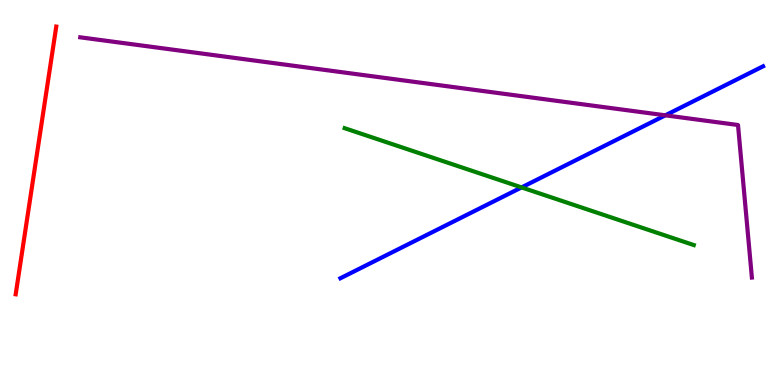[{'lines': ['blue', 'red'], 'intersections': []}, {'lines': ['green', 'red'], 'intersections': []}, {'lines': ['purple', 'red'], 'intersections': []}, {'lines': ['blue', 'green'], 'intersections': [{'x': 6.73, 'y': 5.13}]}, {'lines': ['blue', 'purple'], 'intersections': [{'x': 8.58, 'y': 7.0}]}, {'lines': ['green', 'purple'], 'intersections': []}]